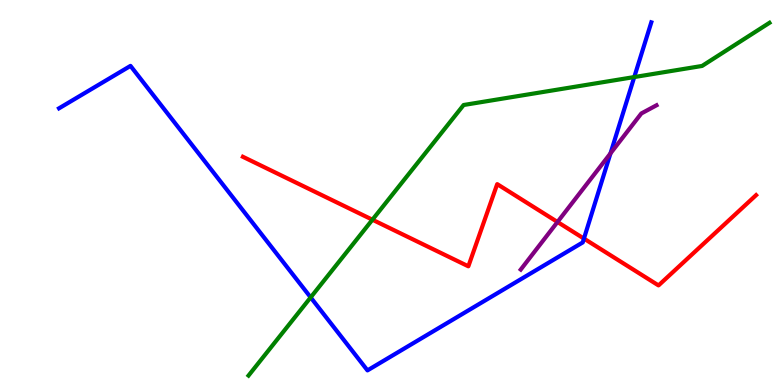[{'lines': ['blue', 'red'], 'intersections': [{'x': 7.53, 'y': 3.8}]}, {'lines': ['green', 'red'], 'intersections': [{'x': 4.81, 'y': 4.29}]}, {'lines': ['purple', 'red'], 'intersections': [{'x': 7.19, 'y': 4.23}]}, {'lines': ['blue', 'green'], 'intersections': [{'x': 4.01, 'y': 2.28}, {'x': 8.18, 'y': 8.0}]}, {'lines': ['blue', 'purple'], 'intersections': [{'x': 7.88, 'y': 6.02}]}, {'lines': ['green', 'purple'], 'intersections': []}]